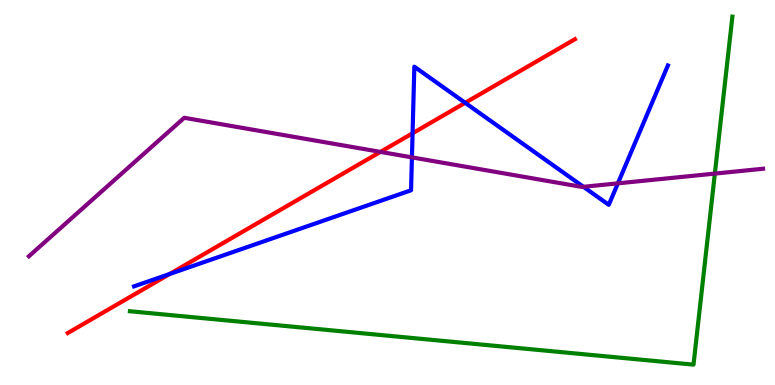[{'lines': ['blue', 'red'], 'intersections': [{'x': 2.19, 'y': 2.88}, {'x': 5.32, 'y': 6.54}, {'x': 6.0, 'y': 7.33}]}, {'lines': ['green', 'red'], 'intersections': []}, {'lines': ['purple', 'red'], 'intersections': [{'x': 4.91, 'y': 6.05}]}, {'lines': ['blue', 'green'], 'intersections': []}, {'lines': ['blue', 'purple'], 'intersections': [{'x': 5.32, 'y': 5.91}, {'x': 7.53, 'y': 5.15}, {'x': 7.97, 'y': 5.24}]}, {'lines': ['green', 'purple'], 'intersections': [{'x': 9.22, 'y': 5.49}]}]